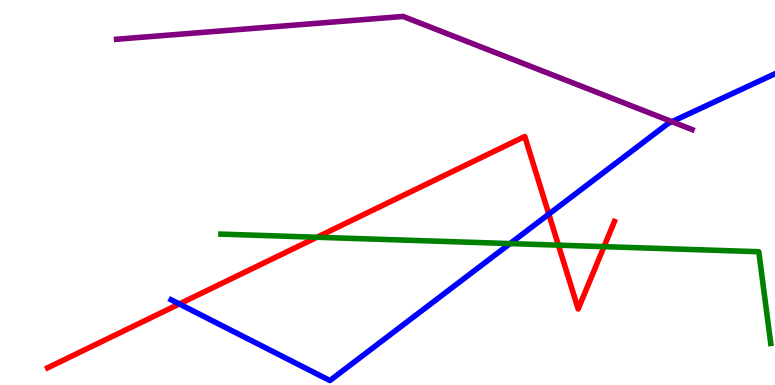[{'lines': ['blue', 'red'], 'intersections': [{'x': 2.31, 'y': 2.1}, {'x': 7.08, 'y': 4.44}]}, {'lines': ['green', 'red'], 'intersections': [{'x': 4.09, 'y': 3.84}, {'x': 7.21, 'y': 3.63}, {'x': 7.79, 'y': 3.59}]}, {'lines': ['purple', 'red'], 'intersections': []}, {'lines': ['blue', 'green'], 'intersections': [{'x': 6.58, 'y': 3.67}]}, {'lines': ['blue', 'purple'], 'intersections': [{'x': 8.67, 'y': 6.84}]}, {'lines': ['green', 'purple'], 'intersections': []}]